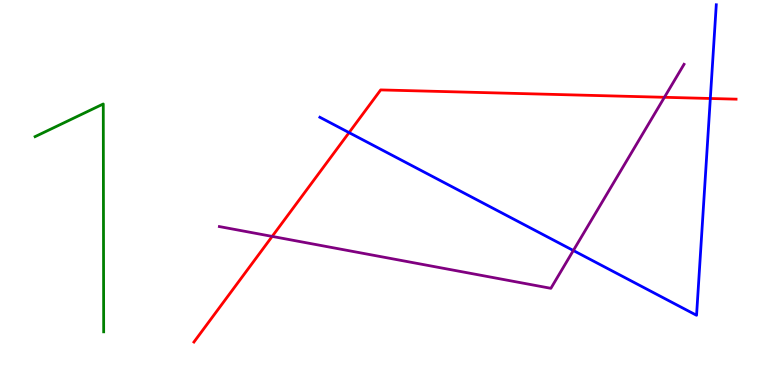[{'lines': ['blue', 'red'], 'intersections': [{'x': 4.5, 'y': 6.56}, {'x': 9.17, 'y': 7.44}]}, {'lines': ['green', 'red'], 'intersections': []}, {'lines': ['purple', 'red'], 'intersections': [{'x': 3.51, 'y': 3.86}, {'x': 8.57, 'y': 7.47}]}, {'lines': ['blue', 'green'], 'intersections': []}, {'lines': ['blue', 'purple'], 'intersections': [{'x': 7.4, 'y': 3.49}]}, {'lines': ['green', 'purple'], 'intersections': []}]